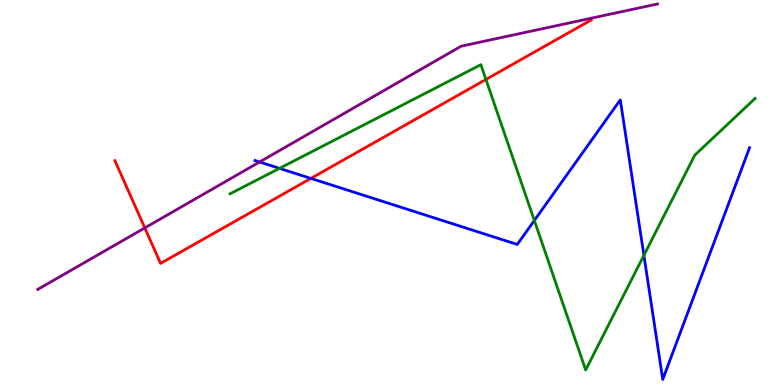[{'lines': ['blue', 'red'], 'intersections': [{'x': 4.01, 'y': 5.37}]}, {'lines': ['green', 'red'], 'intersections': [{'x': 6.27, 'y': 7.94}]}, {'lines': ['purple', 'red'], 'intersections': [{'x': 1.87, 'y': 4.08}]}, {'lines': ['blue', 'green'], 'intersections': [{'x': 3.61, 'y': 5.63}, {'x': 6.89, 'y': 4.27}, {'x': 8.31, 'y': 3.37}]}, {'lines': ['blue', 'purple'], 'intersections': [{'x': 3.35, 'y': 5.79}]}, {'lines': ['green', 'purple'], 'intersections': []}]